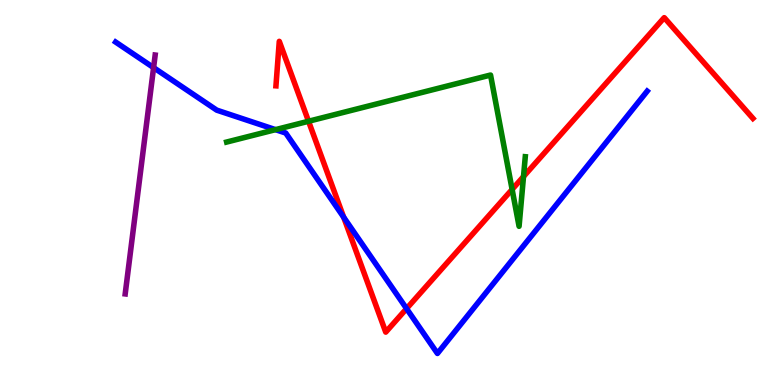[{'lines': ['blue', 'red'], 'intersections': [{'x': 4.43, 'y': 4.36}, {'x': 5.25, 'y': 1.98}]}, {'lines': ['green', 'red'], 'intersections': [{'x': 3.98, 'y': 6.85}, {'x': 6.61, 'y': 5.08}, {'x': 6.76, 'y': 5.41}]}, {'lines': ['purple', 'red'], 'intersections': []}, {'lines': ['blue', 'green'], 'intersections': [{'x': 3.55, 'y': 6.63}]}, {'lines': ['blue', 'purple'], 'intersections': [{'x': 1.98, 'y': 8.24}]}, {'lines': ['green', 'purple'], 'intersections': []}]